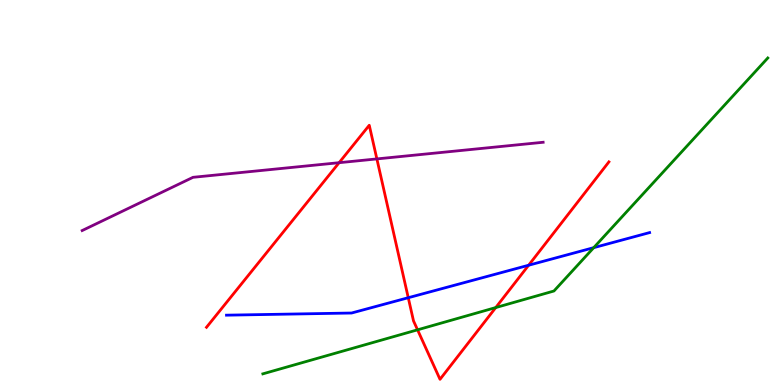[{'lines': ['blue', 'red'], 'intersections': [{'x': 5.27, 'y': 2.27}, {'x': 6.82, 'y': 3.11}]}, {'lines': ['green', 'red'], 'intersections': [{'x': 5.39, 'y': 1.43}, {'x': 6.4, 'y': 2.01}]}, {'lines': ['purple', 'red'], 'intersections': [{'x': 4.38, 'y': 5.77}, {'x': 4.86, 'y': 5.87}]}, {'lines': ['blue', 'green'], 'intersections': [{'x': 7.66, 'y': 3.57}]}, {'lines': ['blue', 'purple'], 'intersections': []}, {'lines': ['green', 'purple'], 'intersections': []}]